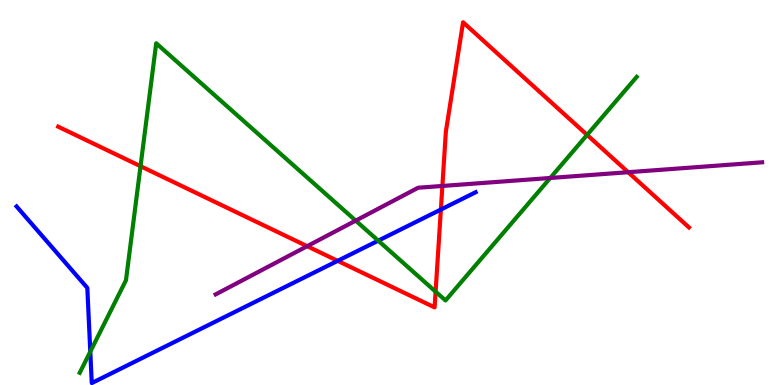[{'lines': ['blue', 'red'], 'intersections': [{'x': 4.36, 'y': 3.22}, {'x': 5.69, 'y': 4.56}]}, {'lines': ['green', 'red'], 'intersections': [{'x': 1.81, 'y': 5.68}, {'x': 5.62, 'y': 2.42}, {'x': 7.58, 'y': 6.5}]}, {'lines': ['purple', 'red'], 'intersections': [{'x': 3.96, 'y': 3.61}, {'x': 5.71, 'y': 5.17}, {'x': 8.11, 'y': 5.53}]}, {'lines': ['blue', 'green'], 'intersections': [{'x': 1.17, 'y': 0.866}, {'x': 4.88, 'y': 3.75}]}, {'lines': ['blue', 'purple'], 'intersections': []}, {'lines': ['green', 'purple'], 'intersections': [{'x': 4.59, 'y': 4.27}, {'x': 7.1, 'y': 5.38}]}]